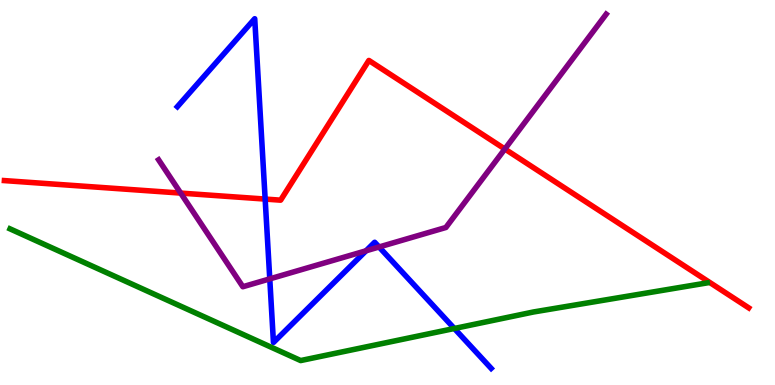[{'lines': ['blue', 'red'], 'intersections': [{'x': 3.42, 'y': 4.83}]}, {'lines': ['green', 'red'], 'intersections': []}, {'lines': ['purple', 'red'], 'intersections': [{'x': 2.33, 'y': 4.98}, {'x': 6.51, 'y': 6.13}]}, {'lines': ['blue', 'green'], 'intersections': [{'x': 5.86, 'y': 1.47}]}, {'lines': ['blue', 'purple'], 'intersections': [{'x': 3.48, 'y': 2.76}, {'x': 4.72, 'y': 3.49}, {'x': 4.89, 'y': 3.58}]}, {'lines': ['green', 'purple'], 'intersections': []}]